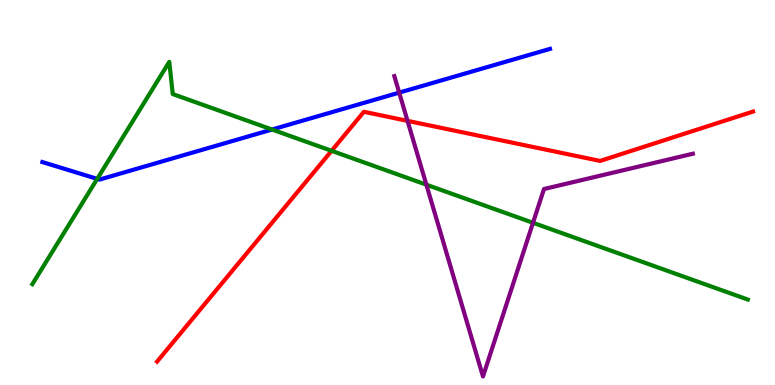[{'lines': ['blue', 'red'], 'intersections': []}, {'lines': ['green', 'red'], 'intersections': [{'x': 4.28, 'y': 6.08}]}, {'lines': ['purple', 'red'], 'intersections': [{'x': 5.26, 'y': 6.86}]}, {'lines': ['blue', 'green'], 'intersections': [{'x': 1.25, 'y': 5.35}, {'x': 3.51, 'y': 6.64}]}, {'lines': ['blue', 'purple'], 'intersections': [{'x': 5.15, 'y': 7.59}]}, {'lines': ['green', 'purple'], 'intersections': [{'x': 5.5, 'y': 5.2}, {'x': 6.88, 'y': 4.21}]}]